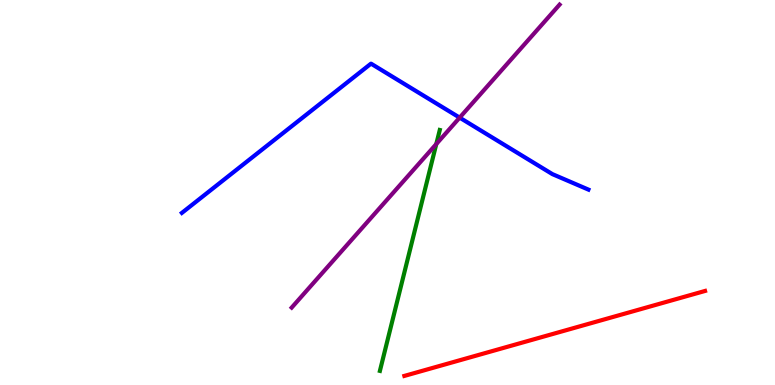[{'lines': ['blue', 'red'], 'intersections': []}, {'lines': ['green', 'red'], 'intersections': []}, {'lines': ['purple', 'red'], 'intersections': []}, {'lines': ['blue', 'green'], 'intersections': []}, {'lines': ['blue', 'purple'], 'intersections': [{'x': 5.93, 'y': 6.94}]}, {'lines': ['green', 'purple'], 'intersections': [{'x': 5.63, 'y': 6.26}]}]